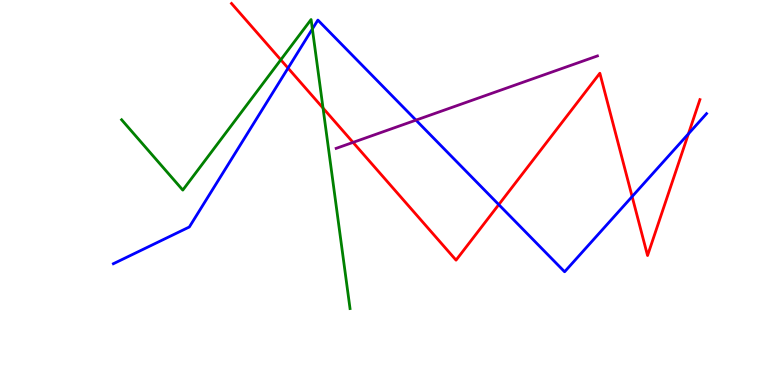[{'lines': ['blue', 'red'], 'intersections': [{'x': 3.72, 'y': 8.23}, {'x': 6.44, 'y': 4.69}, {'x': 8.16, 'y': 4.89}, {'x': 8.88, 'y': 6.52}]}, {'lines': ['green', 'red'], 'intersections': [{'x': 3.62, 'y': 8.45}, {'x': 4.17, 'y': 7.19}]}, {'lines': ['purple', 'red'], 'intersections': [{'x': 4.56, 'y': 6.3}]}, {'lines': ['blue', 'green'], 'intersections': [{'x': 4.03, 'y': 9.25}]}, {'lines': ['blue', 'purple'], 'intersections': [{'x': 5.37, 'y': 6.88}]}, {'lines': ['green', 'purple'], 'intersections': []}]